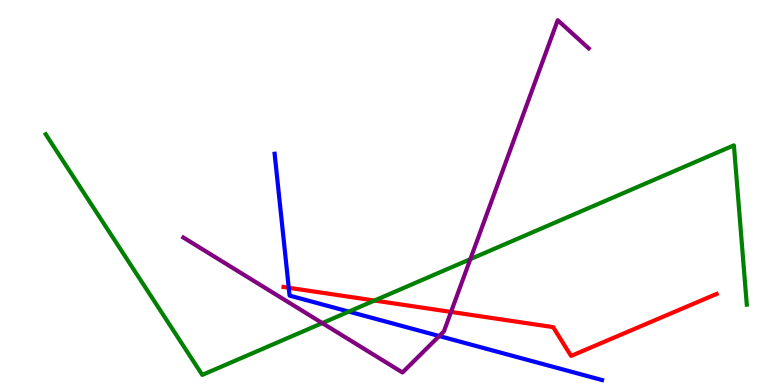[{'lines': ['blue', 'red'], 'intersections': [{'x': 3.73, 'y': 2.53}]}, {'lines': ['green', 'red'], 'intersections': [{'x': 4.83, 'y': 2.19}]}, {'lines': ['purple', 'red'], 'intersections': [{'x': 5.82, 'y': 1.9}]}, {'lines': ['blue', 'green'], 'intersections': [{'x': 4.5, 'y': 1.91}]}, {'lines': ['blue', 'purple'], 'intersections': [{'x': 5.67, 'y': 1.27}]}, {'lines': ['green', 'purple'], 'intersections': [{'x': 4.16, 'y': 1.61}, {'x': 6.07, 'y': 3.27}]}]